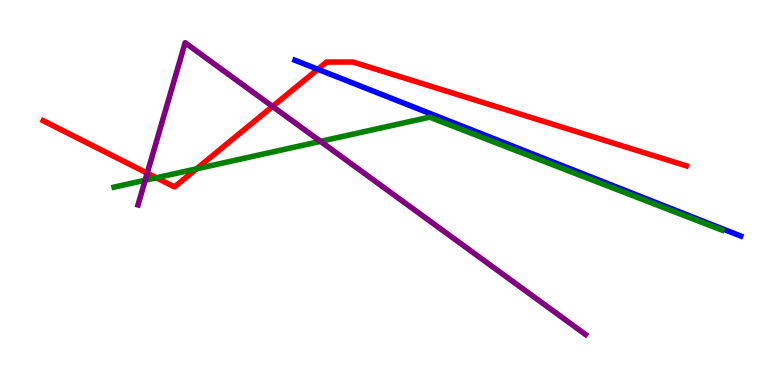[{'lines': ['blue', 'red'], 'intersections': [{'x': 4.1, 'y': 8.2}]}, {'lines': ['green', 'red'], 'intersections': [{'x': 2.02, 'y': 5.38}, {'x': 2.54, 'y': 5.61}]}, {'lines': ['purple', 'red'], 'intersections': [{'x': 1.9, 'y': 5.5}, {'x': 3.52, 'y': 7.24}]}, {'lines': ['blue', 'green'], 'intersections': []}, {'lines': ['blue', 'purple'], 'intersections': []}, {'lines': ['green', 'purple'], 'intersections': [{'x': 1.87, 'y': 5.32}, {'x': 4.14, 'y': 6.33}]}]